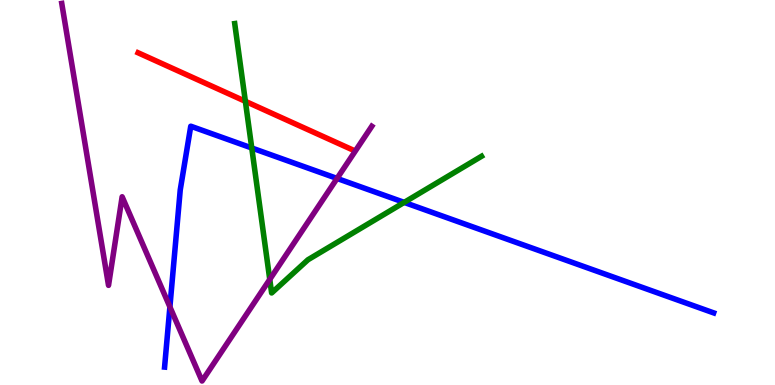[{'lines': ['blue', 'red'], 'intersections': []}, {'lines': ['green', 'red'], 'intersections': [{'x': 3.17, 'y': 7.37}]}, {'lines': ['purple', 'red'], 'intersections': []}, {'lines': ['blue', 'green'], 'intersections': [{'x': 3.25, 'y': 6.16}, {'x': 5.22, 'y': 4.74}]}, {'lines': ['blue', 'purple'], 'intersections': [{'x': 2.19, 'y': 2.03}, {'x': 4.35, 'y': 5.37}]}, {'lines': ['green', 'purple'], 'intersections': [{'x': 3.48, 'y': 2.74}]}]